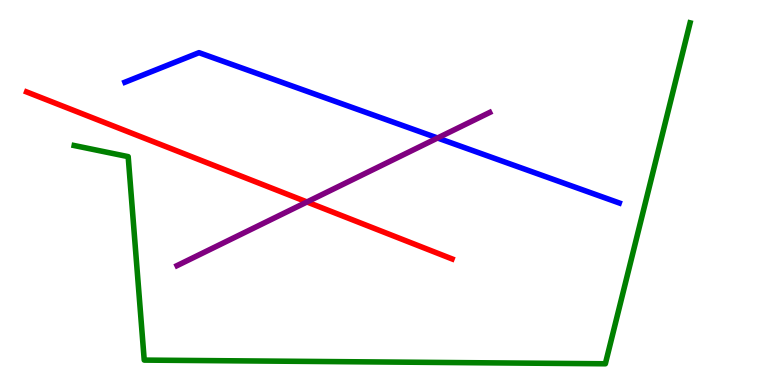[{'lines': ['blue', 'red'], 'intersections': []}, {'lines': ['green', 'red'], 'intersections': []}, {'lines': ['purple', 'red'], 'intersections': [{'x': 3.96, 'y': 4.75}]}, {'lines': ['blue', 'green'], 'intersections': []}, {'lines': ['blue', 'purple'], 'intersections': [{'x': 5.65, 'y': 6.42}]}, {'lines': ['green', 'purple'], 'intersections': []}]